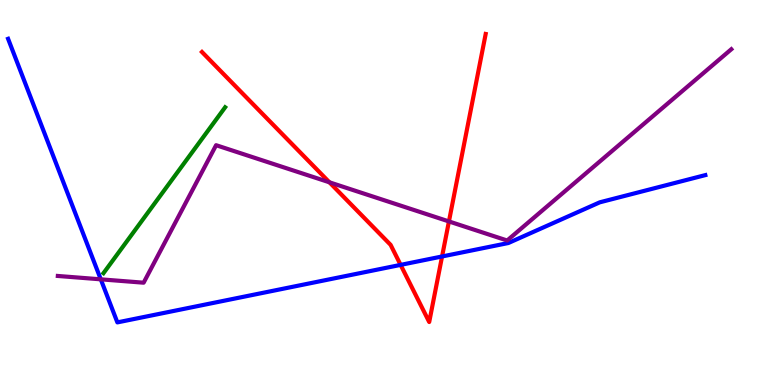[{'lines': ['blue', 'red'], 'intersections': [{'x': 5.17, 'y': 3.12}, {'x': 5.7, 'y': 3.34}]}, {'lines': ['green', 'red'], 'intersections': []}, {'lines': ['purple', 'red'], 'intersections': [{'x': 4.25, 'y': 5.26}, {'x': 5.79, 'y': 4.25}]}, {'lines': ['blue', 'green'], 'intersections': []}, {'lines': ['blue', 'purple'], 'intersections': [{'x': 1.3, 'y': 2.74}]}, {'lines': ['green', 'purple'], 'intersections': []}]